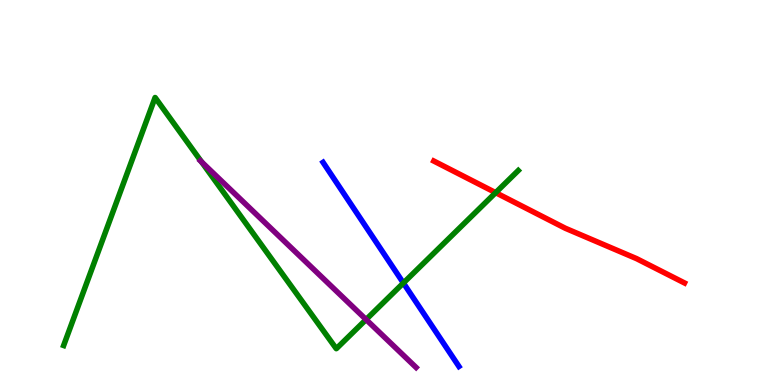[{'lines': ['blue', 'red'], 'intersections': []}, {'lines': ['green', 'red'], 'intersections': [{'x': 6.4, 'y': 5.0}]}, {'lines': ['purple', 'red'], 'intersections': []}, {'lines': ['blue', 'green'], 'intersections': [{'x': 5.2, 'y': 2.65}]}, {'lines': ['blue', 'purple'], 'intersections': []}, {'lines': ['green', 'purple'], 'intersections': [{'x': 2.6, 'y': 5.79}, {'x': 4.72, 'y': 1.7}]}]